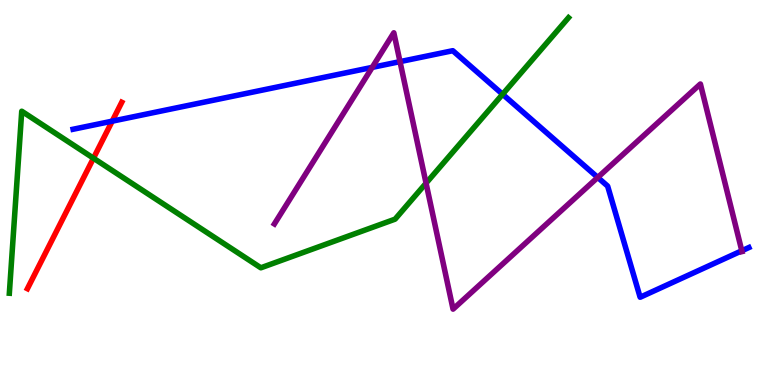[{'lines': ['blue', 'red'], 'intersections': [{'x': 1.45, 'y': 6.85}]}, {'lines': ['green', 'red'], 'intersections': [{'x': 1.21, 'y': 5.89}]}, {'lines': ['purple', 'red'], 'intersections': []}, {'lines': ['blue', 'green'], 'intersections': [{'x': 6.49, 'y': 7.55}]}, {'lines': ['blue', 'purple'], 'intersections': [{'x': 4.8, 'y': 8.25}, {'x': 5.16, 'y': 8.4}, {'x': 7.71, 'y': 5.39}, {'x': 9.57, 'y': 3.49}]}, {'lines': ['green', 'purple'], 'intersections': [{'x': 5.5, 'y': 5.24}]}]